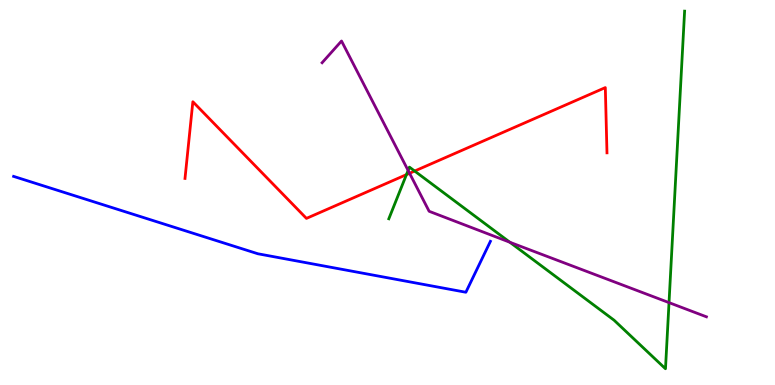[{'lines': ['blue', 'red'], 'intersections': []}, {'lines': ['green', 'red'], 'intersections': [{'x': 5.24, 'y': 5.46}, {'x': 5.35, 'y': 5.56}]}, {'lines': ['purple', 'red'], 'intersections': [{'x': 5.28, 'y': 5.5}]}, {'lines': ['blue', 'green'], 'intersections': []}, {'lines': ['blue', 'purple'], 'intersections': []}, {'lines': ['green', 'purple'], 'intersections': [{'x': 5.27, 'y': 5.57}, {'x': 6.58, 'y': 3.71}, {'x': 8.63, 'y': 2.14}]}]